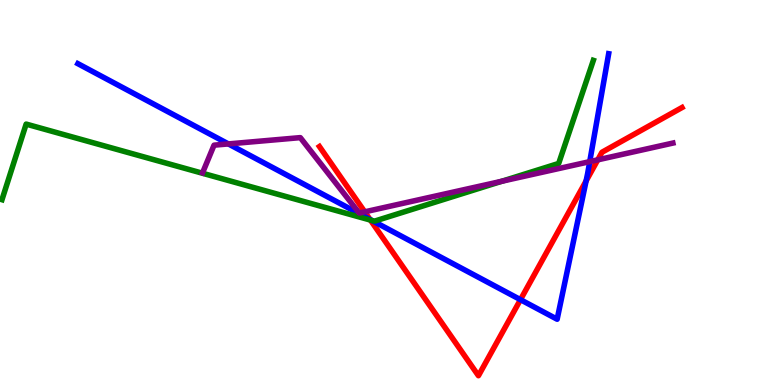[{'lines': ['blue', 'red'], 'intersections': [{'x': 4.77, 'y': 4.3}, {'x': 6.72, 'y': 2.22}, {'x': 7.56, 'y': 5.3}]}, {'lines': ['green', 'red'], 'intersections': [{'x': 4.78, 'y': 4.28}]}, {'lines': ['purple', 'red'], 'intersections': [{'x': 4.71, 'y': 4.5}, {'x': 7.71, 'y': 5.85}]}, {'lines': ['blue', 'green'], 'intersections': [{'x': 4.8, 'y': 4.27}]}, {'lines': ['blue', 'purple'], 'intersections': [{'x': 2.95, 'y': 6.26}, {'x': 7.61, 'y': 5.8}]}, {'lines': ['green', 'purple'], 'intersections': [{'x': 6.48, 'y': 5.29}]}]